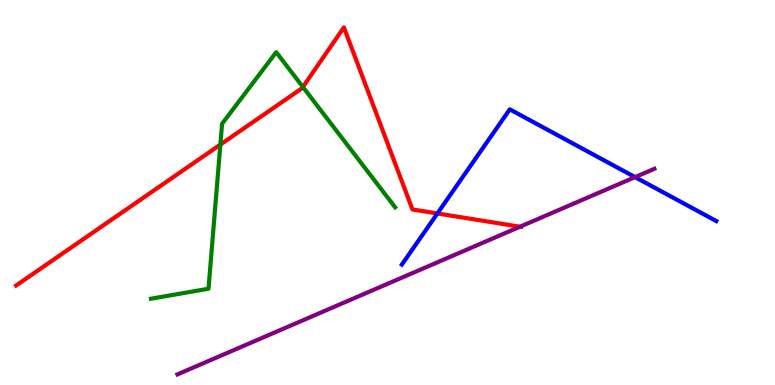[{'lines': ['blue', 'red'], 'intersections': [{'x': 5.64, 'y': 4.46}]}, {'lines': ['green', 'red'], 'intersections': [{'x': 2.84, 'y': 6.24}, {'x': 3.91, 'y': 7.74}]}, {'lines': ['purple', 'red'], 'intersections': [{'x': 6.71, 'y': 4.11}]}, {'lines': ['blue', 'green'], 'intersections': []}, {'lines': ['blue', 'purple'], 'intersections': [{'x': 8.19, 'y': 5.4}]}, {'lines': ['green', 'purple'], 'intersections': []}]